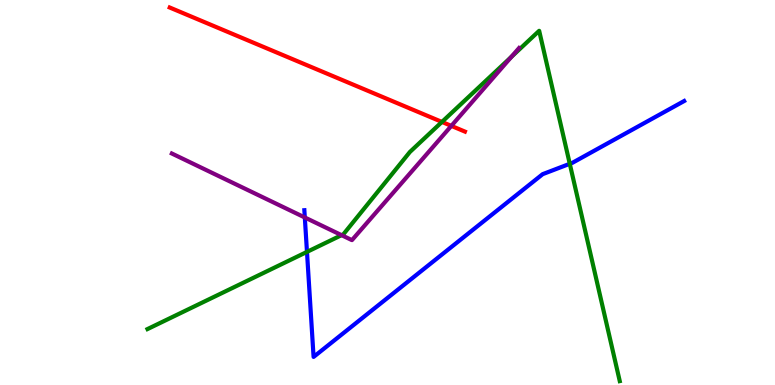[{'lines': ['blue', 'red'], 'intersections': []}, {'lines': ['green', 'red'], 'intersections': [{'x': 5.7, 'y': 6.83}]}, {'lines': ['purple', 'red'], 'intersections': [{'x': 5.82, 'y': 6.73}]}, {'lines': ['blue', 'green'], 'intersections': [{'x': 3.96, 'y': 3.46}, {'x': 7.35, 'y': 5.75}]}, {'lines': ['blue', 'purple'], 'intersections': [{'x': 3.93, 'y': 4.35}]}, {'lines': ['green', 'purple'], 'intersections': [{'x': 4.41, 'y': 3.89}, {'x': 6.6, 'y': 8.52}]}]